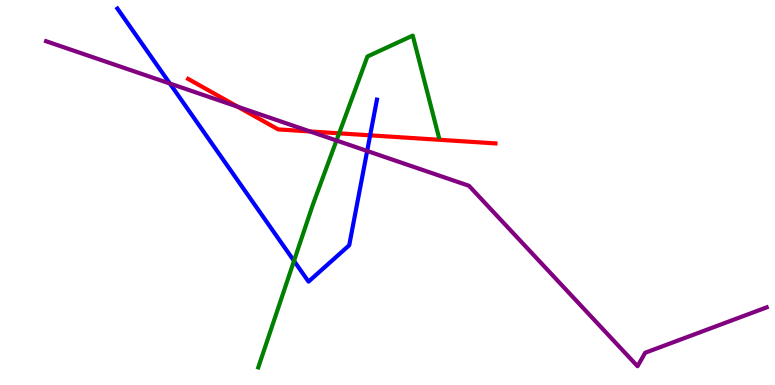[{'lines': ['blue', 'red'], 'intersections': [{'x': 4.78, 'y': 6.49}]}, {'lines': ['green', 'red'], 'intersections': [{'x': 4.38, 'y': 6.54}]}, {'lines': ['purple', 'red'], 'intersections': [{'x': 3.07, 'y': 7.23}, {'x': 4.0, 'y': 6.59}]}, {'lines': ['blue', 'green'], 'intersections': [{'x': 3.79, 'y': 3.22}]}, {'lines': ['blue', 'purple'], 'intersections': [{'x': 2.19, 'y': 7.83}, {'x': 4.74, 'y': 6.08}]}, {'lines': ['green', 'purple'], 'intersections': [{'x': 4.34, 'y': 6.35}]}]